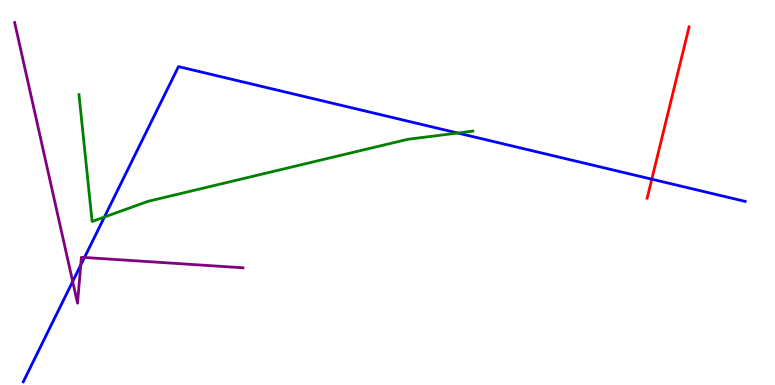[{'lines': ['blue', 'red'], 'intersections': [{'x': 8.41, 'y': 5.35}]}, {'lines': ['green', 'red'], 'intersections': []}, {'lines': ['purple', 'red'], 'intersections': []}, {'lines': ['blue', 'green'], 'intersections': [{'x': 1.35, 'y': 4.36}, {'x': 5.91, 'y': 6.54}]}, {'lines': ['blue', 'purple'], 'intersections': [{'x': 0.938, 'y': 2.69}, {'x': 1.04, 'y': 3.11}, {'x': 1.09, 'y': 3.31}]}, {'lines': ['green', 'purple'], 'intersections': []}]